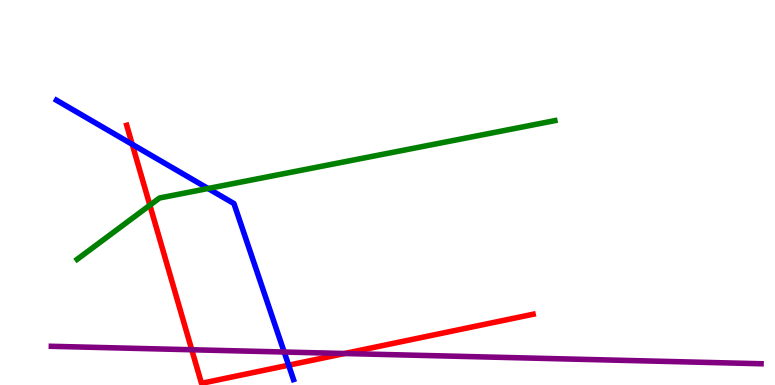[{'lines': ['blue', 'red'], 'intersections': [{'x': 1.71, 'y': 6.25}, {'x': 3.72, 'y': 0.515}]}, {'lines': ['green', 'red'], 'intersections': [{'x': 1.93, 'y': 4.67}]}, {'lines': ['purple', 'red'], 'intersections': [{'x': 2.47, 'y': 0.916}, {'x': 4.45, 'y': 0.818}]}, {'lines': ['blue', 'green'], 'intersections': [{'x': 2.68, 'y': 5.1}]}, {'lines': ['blue', 'purple'], 'intersections': [{'x': 3.67, 'y': 0.857}]}, {'lines': ['green', 'purple'], 'intersections': []}]